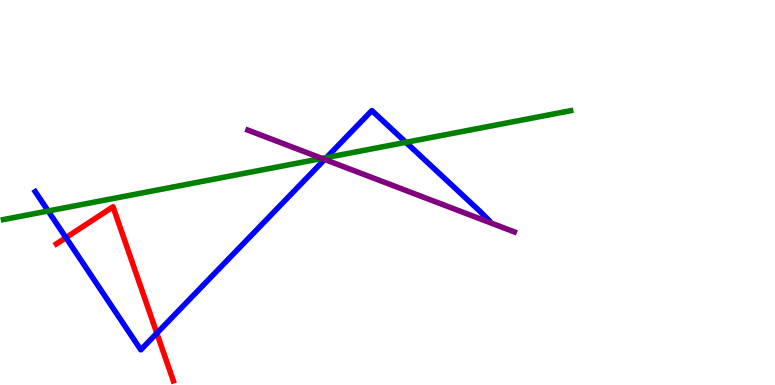[{'lines': ['blue', 'red'], 'intersections': [{'x': 0.851, 'y': 3.83}, {'x': 2.02, 'y': 1.35}]}, {'lines': ['green', 'red'], 'intersections': []}, {'lines': ['purple', 'red'], 'intersections': []}, {'lines': ['blue', 'green'], 'intersections': [{'x': 0.621, 'y': 4.52}, {'x': 4.21, 'y': 5.91}, {'x': 5.24, 'y': 6.3}]}, {'lines': ['blue', 'purple'], 'intersections': [{'x': 4.19, 'y': 5.86}]}, {'lines': ['green', 'purple'], 'intersections': [{'x': 4.15, 'y': 5.89}]}]